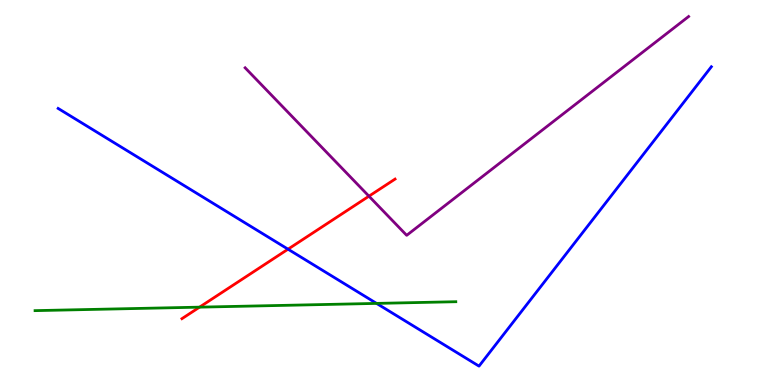[{'lines': ['blue', 'red'], 'intersections': [{'x': 3.72, 'y': 3.53}]}, {'lines': ['green', 'red'], 'intersections': [{'x': 2.57, 'y': 2.02}]}, {'lines': ['purple', 'red'], 'intersections': [{'x': 4.76, 'y': 4.9}]}, {'lines': ['blue', 'green'], 'intersections': [{'x': 4.86, 'y': 2.12}]}, {'lines': ['blue', 'purple'], 'intersections': []}, {'lines': ['green', 'purple'], 'intersections': []}]